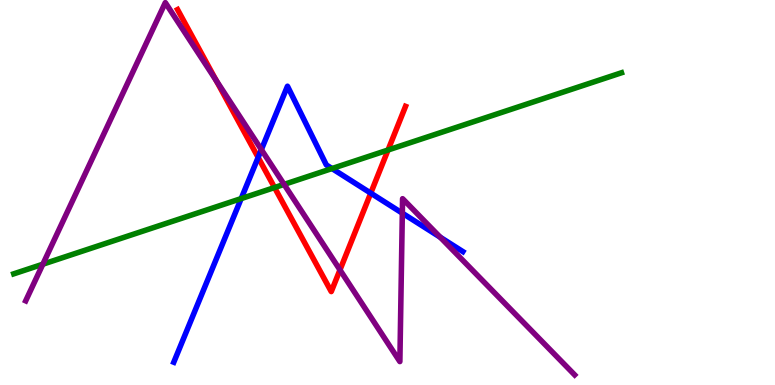[{'lines': ['blue', 'red'], 'intersections': [{'x': 3.33, 'y': 5.91}, {'x': 4.78, 'y': 4.98}]}, {'lines': ['green', 'red'], 'intersections': [{'x': 3.54, 'y': 5.13}, {'x': 5.01, 'y': 6.1}]}, {'lines': ['purple', 'red'], 'intersections': [{'x': 2.79, 'y': 7.91}, {'x': 4.39, 'y': 2.99}]}, {'lines': ['blue', 'green'], 'intersections': [{'x': 3.11, 'y': 4.84}, {'x': 4.28, 'y': 5.62}]}, {'lines': ['blue', 'purple'], 'intersections': [{'x': 3.37, 'y': 6.11}, {'x': 5.19, 'y': 4.46}, {'x': 5.68, 'y': 3.84}]}, {'lines': ['green', 'purple'], 'intersections': [{'x': 0.553, 'y': 3.14}, {'x': 3.67, 'y': 5.21}]}]